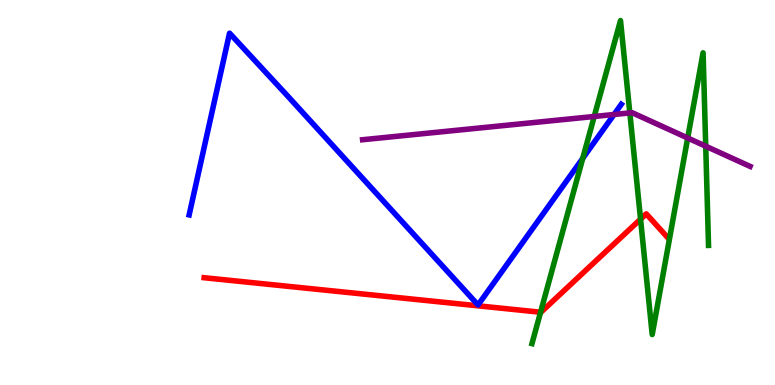[{'lines': ['blue', 'red'], 'intersections': []}, {'lines': ['green', 'red'], 'intersections': [{'x': 6.98, 'y': 1.89}, {'x': 8.27, 'y': 4.31}]}, {'lines': ['purple', 'red'], 'intersections': []}, {'lines': ['blue', 'green'], 'intersections': [{'x': 7.52, 'y': 5.89}]}, {'lines': ['blue', 'purple'], 'intersections': [{'x': 7.92, 'y': 7.03}]}, {'lines': ['green', 'purple'], 'intersections': [{'x': 7.67, 'y': 6.97}, {'x': 8.13, 'y': 7.07}, {'x': 8.87, 'y': 6.42}, {'x': 9.11, 'y': 6.2}]}]